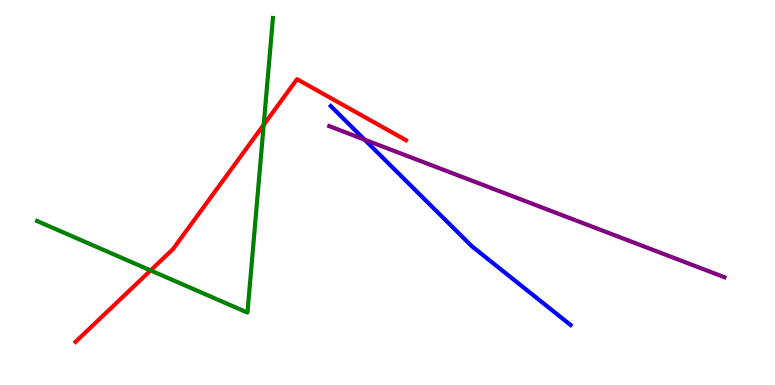[{'lines': ['blue', 'red'], 'intersections': []}, {'lines': ['green', 'red'], 'intersections': [{'x': 1.94, 'y': 2.98}, {'x': 3.4, 'y': 6.76}]}, {'lines': ['purple', 'red'], 'intersections': []}, {'lines': ['blue', 'green'], 'intersections': []}, {'lines': ['blue', 'purple'], 'intersections': [{'x': 4.7, 'y': 6.37}]}, {'lines': ['green', 'purple'], 'intersections': []}]